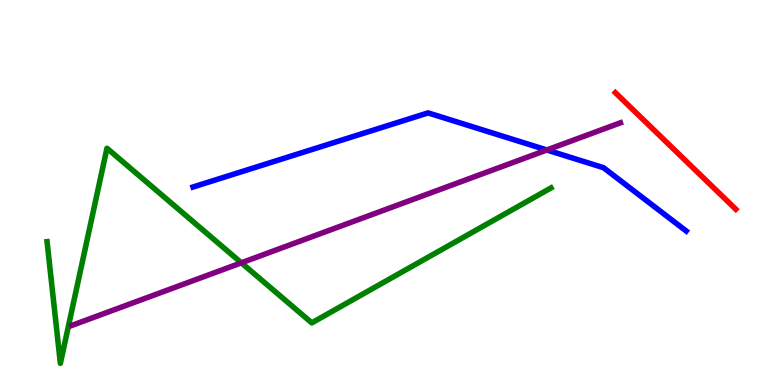[{'lines': ['blue', 'red'], 'intersections': []}, {'lines': ['green', 'red'], 'intersections': []}, {'lines': ['purple', 'red'], 'intersections': []}, {'lines': ['blue', 'green'], 'intersections': []}, {'lines': ['blue', 'purple'], 'intersections': [{'x': 7.06, 'y': 6.1}]}, {'lines': ['green', 'purple'], 'intersections': [{'x': 3.11, 'y': 3.17}]}]